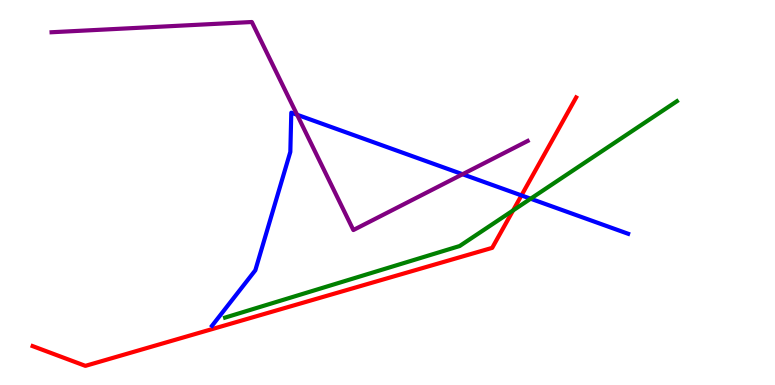[{'lines': ['blue', 'red'], 'intersections': [{'x': 6.73, 'y': 4.92}]}, {'lines': ['green', 'red'], 'intersections': [{'x': 6.62, 'y': 4.53}]}, {'lines': ['purple', 'red'], 'intersections': []}, {'lines': ['blue', 'green'], 'intersections': [{'x': 6.85, 'y': 4.84}]}, {'lines': ['blue', 'purple'], 'intersections': [{'x': 3.83, 'y': 7.02}, {'x': 5.97, 'y': 5.47}]}, {'lines': ['green', 'purple'], 'intersections': []}]